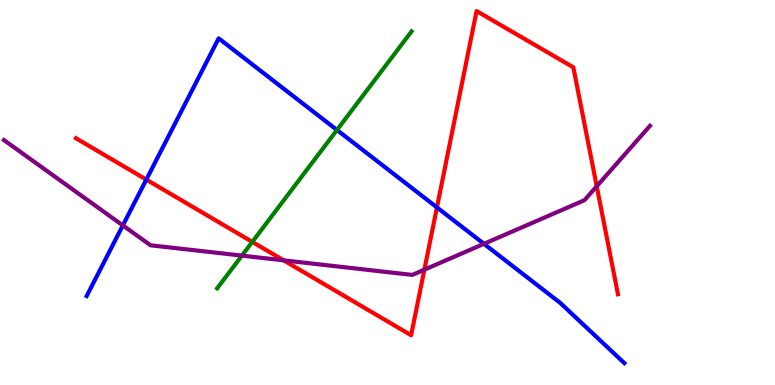[{'lines': ['blue', 'red'], 'intersections': [{'x': 1.89, 'y': 5.33}, {'x': 5.64, 'y': 4.61}]}, {'lines': ['green', 'red'], 'intersections': [{'x': 3.26, 'y': 3.72}]}, {'lines': ['purple', 'red'], 'intersections': [{'x': 3.66, 'y': 3.24}, {'x': 5.48, 'y': 3.0}, {'x': 7.7, 'y': 5.16}]}, {'lines': ['blue', 'green'], 'intersections': [{'x': 4.35, 'y': 6.62}]}, {'lines': ['blue', 'purple'], 'intersections': [{'x': 1.59, 'y': 4.15}, {'x': 6.24, 'y': 3.67}]}, {'lines': ['green', 'purple'], 'intersections': [{'x': 3.12, 'y': 3.36}]}]